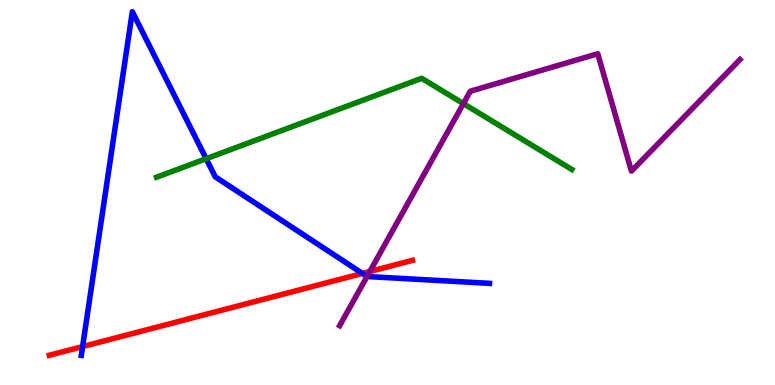[{'lines': ['blue', 'red'], 'intersections': [{'x': 1.07, 'y': 0.998}, {'x': 4.68, 'y': 2.9}]}, {'lines': ['green', 'red'], 'intersections': []}, {'lines': ['purple', 'red'], 'intersections': [{'x': 4.77, 'y': 2.95}]}, {'lines': ['blue', 'green'], 'intersections': [{'x': 2.66, 'y': 5.88}]}, {'lines': ['blue', 'purple'], 'intersections': [{'x': 4.74, 'y': 2.82}]}, {'lines': ['green', 'purple'], 'intersections': [{'x': 5.98, 'y': 7.31}]}]